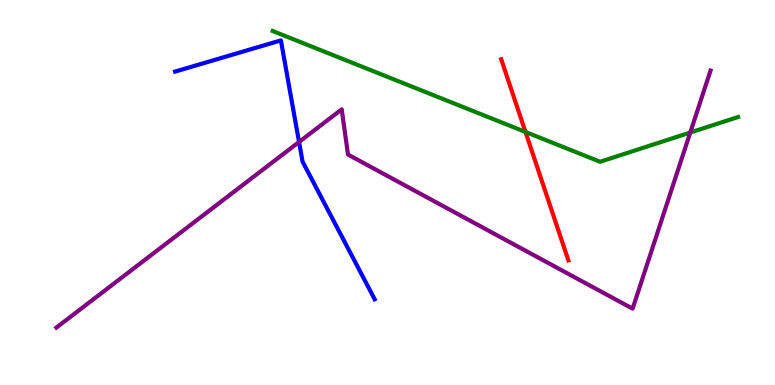[{'lines': ['blue', 'red'], 'intersections': []}, {'lines': ['green', 'red'], 'intersections': [{'x': 6.78, 'y': 6.57}]}, {'lines': ['purple', 'red'], 'intersections': []}, {'lines': ['blue', 'green'], 'intersections': []}, {'lines': ['blue', 'purple'], 'intersections': [{'x': 3.86, 'y': 6.31}]}, {'lines': ['green', 'purple'], 'intersections': [{'x': 8.91, 'y': 6.56}]}]